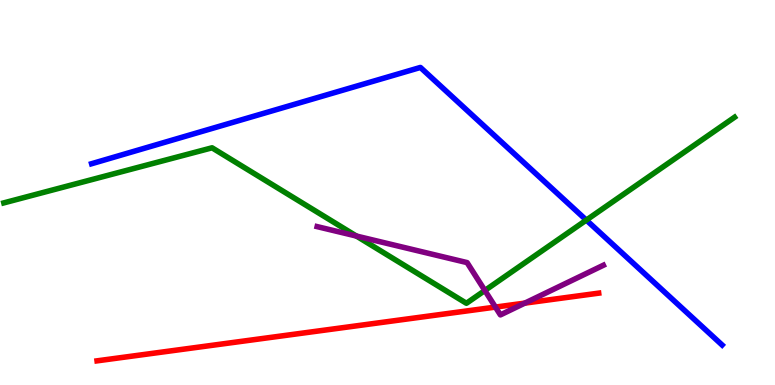[{'lines': ['blue', 'red'], 'intersections': []}, {'lines': ['green', 'red'], 'intersections': []}, {'lines': ['purple', 'red'], 'intersections': [{'x': 6.39, 'y': 2.02}, {'x': 6.77, 'y': 2.13}]}, {'lines': ['blue', 'green'], 'intersections': [{'x': 7.57, 'y': 4.28}]}, {'lines': ['blue', 'purple'], 'intersections': []}, {'lines': ['green', 'purple'], 'intersections': [{'x': 4.6, 'y': 3.87}, {'x': 6.26, 'y': 2.45}]}]